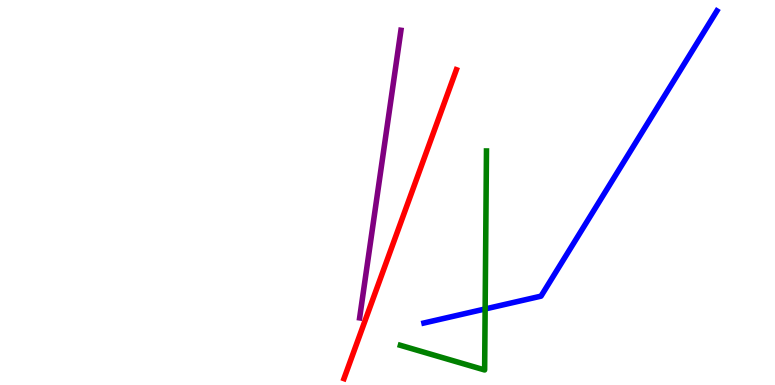[{'lines': ['blue', 'red'], 'intersections': []}, {'lines': ['green', 'red'], 'intersections': []}, {'lines': ['purple', 'red'], 'intersections': []}, {'lines': ['blue', 'green'], 'intersections': [{'x': 6.26, 'y': 1.97}]}, {'lines': ['blue', 'purple'], 'intersections': []}, {'lines': ['green', 'purple'], 'intersections': []}]